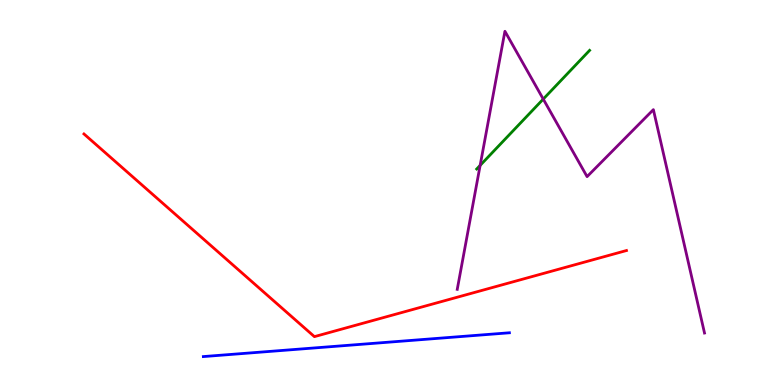[{'lines': ['blue', 'red'], 'intersections': []}, {'lines': ['green', 'red'], 'intersections': []}, {'lines': ['purple', 'red'], 'intersections': []}, {'lines': ['blue', 'green'], 'intersections': []}, {'lines': ['blue', 'purple'], 'intersections': []}, {'lines': ['green', 'purple'], 'intersections': [{'x': 6.2, 'y': 5.7}, {'x': 7.01, 'y': 7.43}]}]